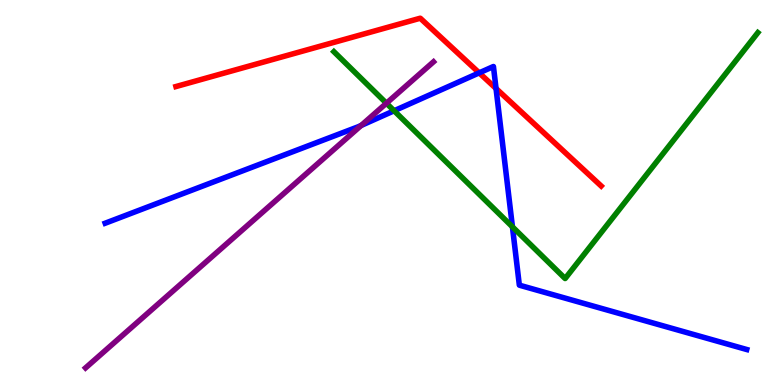[{'lines': ['blue', 'red'], 'intersections': [{'x': 6.18, 'y': 8.11}, {'x': 6.4, 'y': 7.7}]}, {'lines': ['green', 'red'], 'intersections': []}, {'lines': ['purple', 'red'], 'intersections': []}, {'lines': ['blue', 'green'], 'intersections': [{'x': 5.09, 'y': 7.12}, {'x': 6.61, 'y': 4.11}]}, {'lines': ['blue', 'purple'], 'intersections': [{'x': 4.66, 'y': 6.74}]}, {'lines': ['green', 'purple'], 'intersections': [{'x': 4.99, 'y': 7.32}]}]